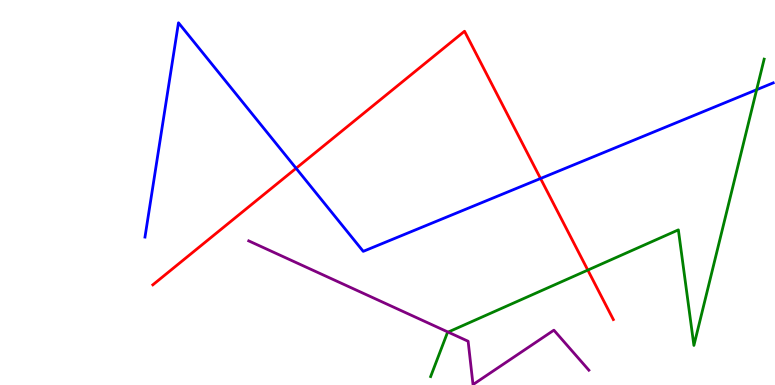[{'lines': ['blue', 'red'], 'intersections': [{'x': 3.82, 'y': 5.63}, {'x': 6.97, 'y': 5.36}]}, {'lines': ['green', 'red'], 'intersections': [{'x': 7.58, 'y': 2.98}]}, {'lines': ['purple', 'red'], 'intersections': []}, {'lines': ['blue', 'green'], 'intersections': [{'x': 9.76, 'y': 7.67}]}, {'lines': ['blue', 'purple'], 'intersections': []}, {'lines': ['green', 'purple'], 'intersections': [{'x': 5.78, 'y': 1.37}]}]